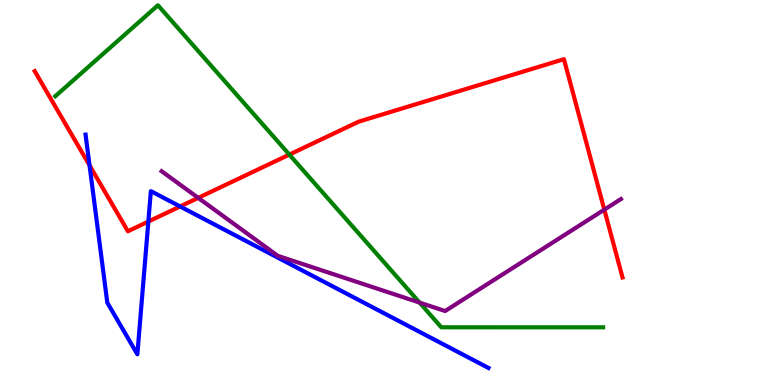[{'lines': ['blue', 'red'], 'intersections': [{'x': 1.16, 'y': 5.71}, {'x': 1.91, 'y': 4.25}, {'x': 2.32, 'y': 4.64}]}, {'lines': ['green', 'red'], 'intersections': [{'x': 3.73, 'y': 5.98}]}, {'lines': ['purple', 'red'], 'intersections': [{'x': 2.56, 'y': 4.86}, {'x': 7.8, 'y': 4.55}]}, {'lines': ['blue', 'green'], 'intersections': []}, {'lines': ['blue', 'purple'], 'intersections': []}, {'lines': ['green', 'purple'], 'intersections': [{'x': 5.41, 'y': 2.14}]}]